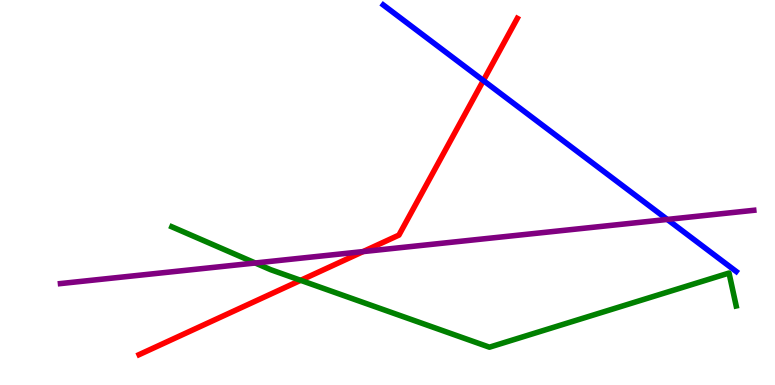[{'lines': ['blue', 'red'], 'intersections': [{'x': 6.24, 'y': 7.91}]}, {'lines': ['green', 'red'], 'intersections': [{'x': 3.88, 'y': 2.72}]}, {'lines': ['purple', 'red'], 'intersections': [{'x': 4.68, 'y': 3.47}]}, {'lines': ['blue', 'green'], 'intersections': []}, {'lines': ['blue', 'purple'], 'intersections': [{'x': 8.61, 'y': 4.3}]}, {'lines': ['green', 'purple'], 'intersections': [{'x': 3.29, 'y': 3.17}]}]